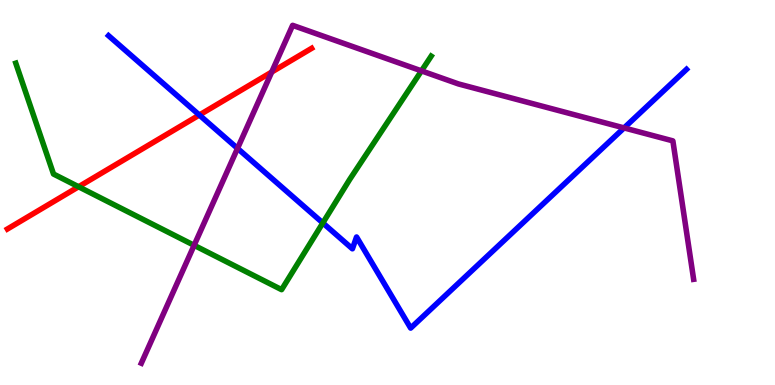[{'lines': ['blue', 'red'], 'intersections': [{'x': 2.57, 'y': 7.01}]}, {'lines': ['green', 'red'], 'intersections': [{'x': 1.01, 'y': 5.15}]}, {'lines': ['purple', 'red'], 'intersections': [{'x': 3.51, 'y': 8.13}]}, {'lines': ['blue', 'green'], 'intersections': [{'x': 4.17, 'y': 4.21}]}, {'lines': ['blue', 'purple'], 'intersections': [{'x': 3.06, 'y': 6.15}, {'x': 8.05, 'y': 6.68}]}, {'lines': ['green', 'purple'], 'intersections': [{'x': 2.5, 'y': 3.63}, {'x': 5.44, 'y': 8.16}]}]